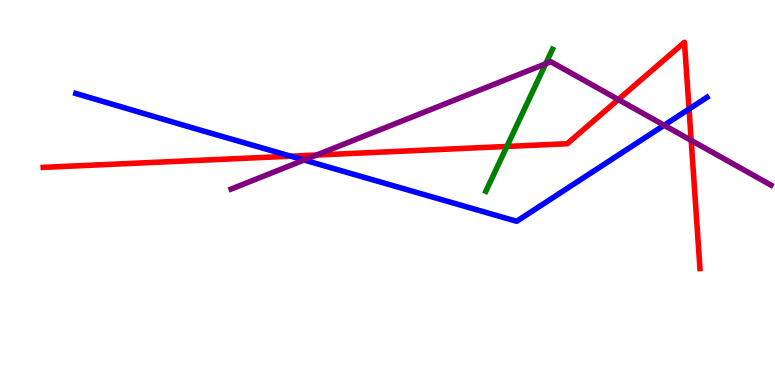[{'lines': ['blue', 'red'], 'intersections': [{'x': 3.75, 'y': 5.94}, {'x': 8.89, 'y': 7.17}]}, {'lines': ['green', 'red'], 'intersections': [{'x': 6.54, 'y': 6.2}]}, {'lines': ['purple', 'red'], 'intersections': [{'x': 4.08, 'y': 5.97}, {'x': 7.98, 'y': 7.41}, {'x': 8.92, 'y': 6.35}]}, {'lines': ['blue', 'green'], 'intersections': []}, {'lines': ['blue', 'purple'], 'intersections': [{'x': 3.92, 'y': 5.84}, {'x': 8.57, 'y': 6.75}]}, {'lines': ['green', 'purple'], 'intersections': [{'x': 7.04, 'y': 8.34}]}]